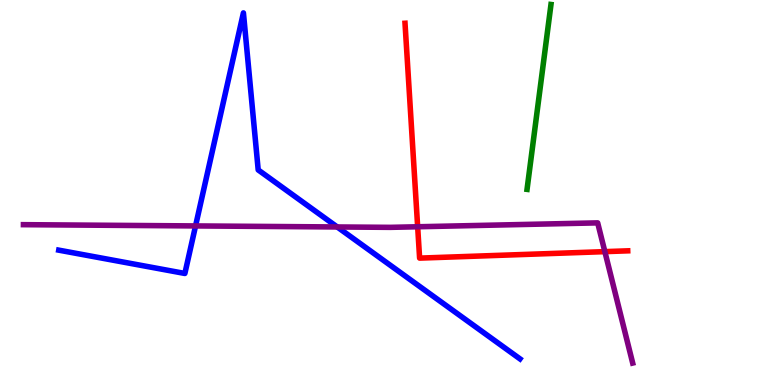[{'lines': ['blue', 'red'], 'intersections': []}, {'lines': ['green', 'red'], 'intersections': []}, {'lines': ['purple', 'red'], 'intersections': [{'x': 5.39, 'y': 4.11}, {'x': 7.8, 'y': 3.46}]}, {'lines': ['blue', 'green'], 'intersections': []}, {'lines': ['blue', 'purple'], 'intersections': [{'x': 2.52, 'y': 4.13}, {'x': 4.35, 'y': 4.1}]}, {'lines': ['green', 'purple'], 'intersections': []}]